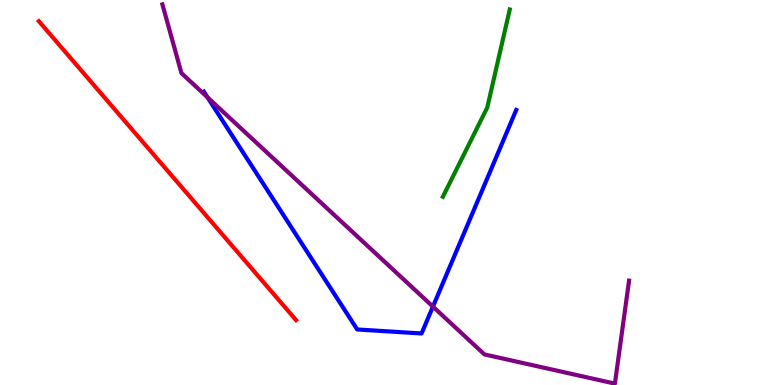[{'lines': ['blue', 'red'], 'intersections': []}, {'lines': ['green', 'red'], 'intersections': []}, {'lines': ['purple', 'red'], 'intersections': []}, {'lines': ['blue', 'green'], 'intersections': []}, {'lines': ['blue', 'purple'], 'intersections': [{'x': 2.68, 'y': 7.47}, {'x': 5.59, 'y': 2.04}]}, {'lines': ['green', 'purple'], 'intersections': []}]